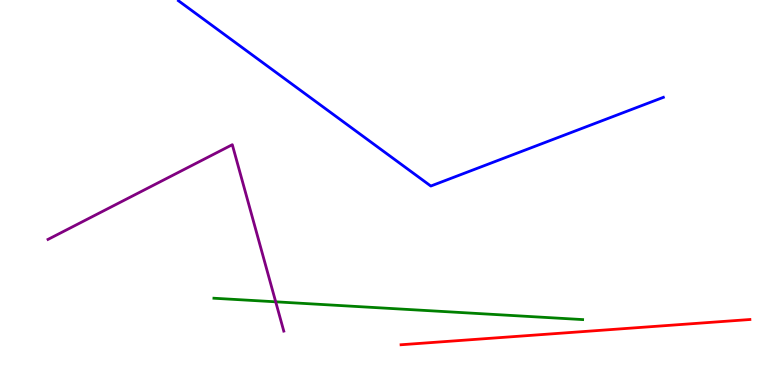[{'lines': ['blue', 'red'], 'intersections': []}, {'lines': ['green', 'red'], 'intersections': []}, {'lines': ['purple', 'red'], 'intersections': []}, {'lines': ['blue', 'green'], 'intersections': []}, {'lines': ['blue', 'purple'], 'intersections': []}, {'lines': ['green', 'purple'], 'intersections': [{'x': 3.56, 'y': 2.16}]}]